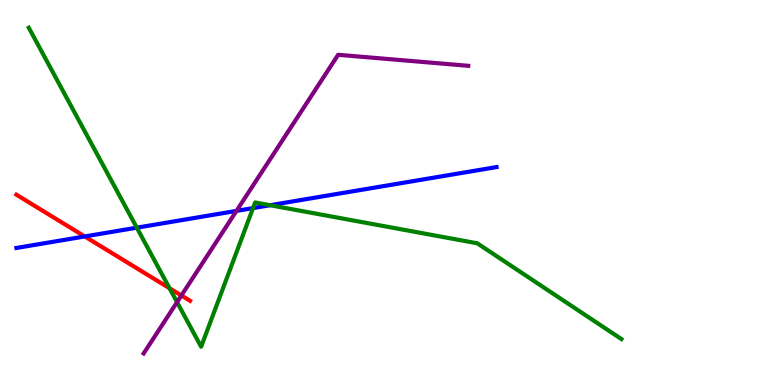[{'lines': ['blue', 'red'], 'intersections': [{'x': 1.09, 'y': 3.86}]}, {'lines': ['green', 'red'], 'intersections': [{'x': 2.19, 'y': 2.51}]}, {'lines': ['purple', 'red'], 'intersections': [{'x': 2.34, 'y': 2.32}]}, {'lines': ['blue', 'green'], 'intersections': [{'x': 1.77, 'y': 4.09}, {'x': 3.27, 'y': 4.59}, {'x': 3.49, 'y': 4.67}]}, {'lines': ['blue', 'purple'], 'intersections': [{'x': 3.05, 'y': 4.52}]}, {'lines': ['green', 'purple'], 'intersections': [{'x': 2.28, 'y': 2.15}]}]